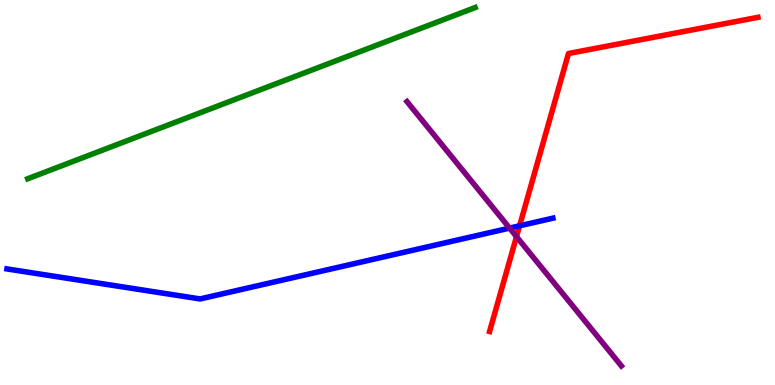[{'lines': ['blue', 'red'], 'intersections': [{'x': 6.7, 'y': 4.14}]}, {'lines': ['green', 'red'], 'intersections': []}, {'lines': ['purple', 'red'], 'intersections': [{'x': 6.66, 'y': 3.85}]}, {'lines': ['blue', 'green'], 'intersections': []}, {'lines': ['blue', 'purple'], 'intersections': [{'x': 6.58, 'y': 4.08}]}, {'lines': ['green', 'purple'], 'intersections': []}]